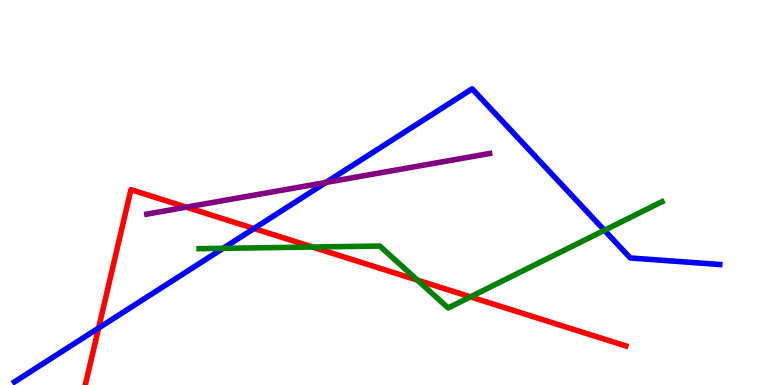[{'lines': ['blue', 'red'], 'intersections': [{'x': 1.27, 'y': 1.48}, {'x': 3.28, 'y': 4.06}]}, {'lines': ['green', 'red'], 'intersections': [{'x': 4.03, 'y': 3.58}, {'x': 5.39, 'y': 2.72}, {'x': 6.07, 'y': 2.29}]}, {'lines': ['purple', 'red'], 'intersections': [{'x': 2.4, 'y': 4.62}]}, {'lines': ['blue', 'green'], 'intersections': [{'x': 2.88, 'y': 3.55}, {'x': 7.8, 'y': 4.02}]}, {'lines': ['blue', 'purple'], 'intersections': [{'x': 4.21, 'y': 5.26}]}, {'lines': ['green', 'purple'], 'intersections': []}]